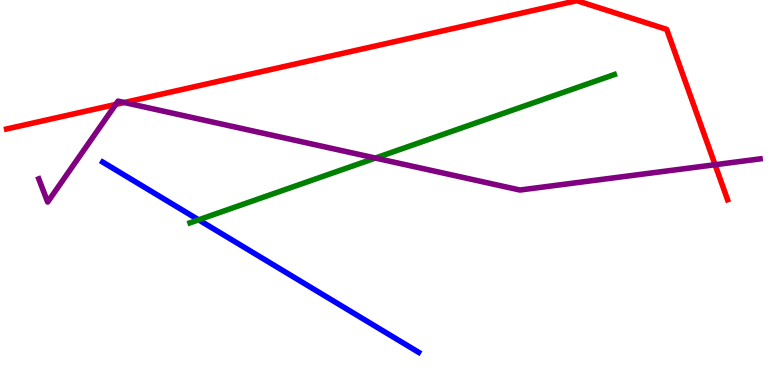[{'lines': ['blue', 'red'], 'intersections': []}, {'lines': ['green', 'red'], 'intersections': []}, {'lines': ['purple', 'red'], 'intersections': [{'x': 1.49, 'y': 7.29}, {'x': 1.6, 'y': 7.34}, {'x': 9.23, 'y': 5.72}]}, {'lines': ['blue', 'green'], 'intersections': [{'x': 2.56, 'y': 4.29}]}, {'lines': ['blue', 'purple'], 'intersections': []}, {'lines': ['green', 'purple'], 'intersections': [{'x': 4.84, 'y': 5.89}]}]